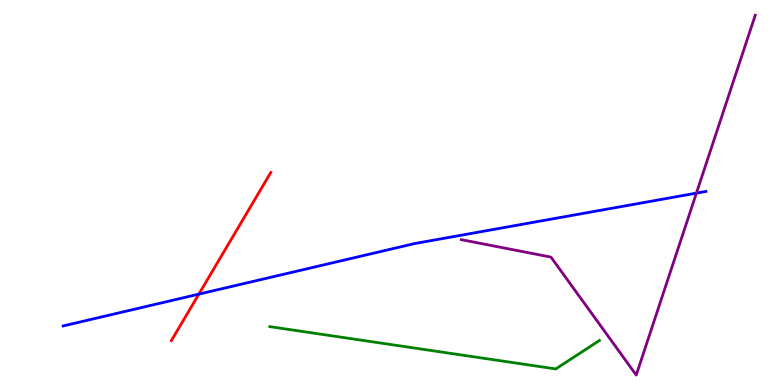[{'lines': ['blue', 'red'], 'intersections': [{'x': 2.57, 'y': 2.36}]}, {'lines': ['green', 'red'], 'intersections': []}, {'lines': ['purple', 'red'], 'intersections': []}, {'lines': ['blue', 'green'], 'intersections': []}, {'lines': ['blue', 'purple'], 'intersections': [{'x': 8.99, 'y': 4.98}]}, {'lines': ['green', 'purple'], 'intersections': []}]